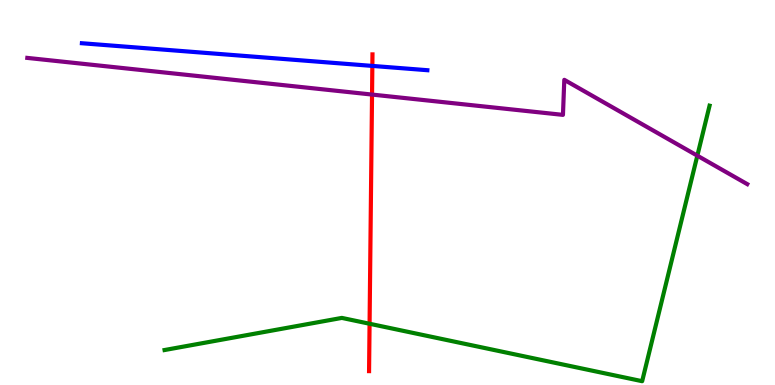[{'lines': ['blue', 'red'], 'intersections': [{'x': 4.8, 'y': 8.29}]}, {'lines': ['green', 'red'], 'intersections': [{'x': 4.77, 'y': 1.59}]}, {'lines': ['purple', 'red'], 'intersections': [{'x': 4.8, 'y': 7.54}]}, {'lines': ['blue', 'green'], 'intersections': []}, {'lines': ['blue', 'purple'], 'intersections': []}, {'lines': ['green', 'purple'], 'intersections': [{'x': 9.0, 'y': 5.96}]}]